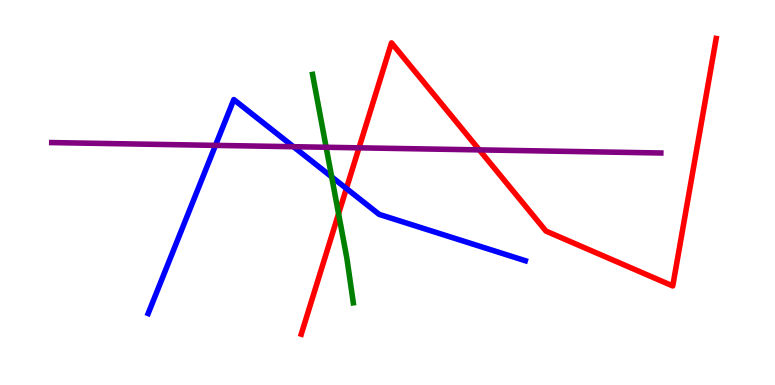[{'lines': ['blue', 'red'], 'intersections': [{'x': 4.47, 'y': 5.1}]}, {'lines': ['green', 'red'], 'intersections': [{'x': 4.37, 'y': 4.45}]}, {'lines': ['purple', 'red'], 'intersections': [{'x': 4.63, 'y': 6.16}, {'x': 6.18, 'y': 6.11}]}, {'lines': ['blue', 'green'], 'intersections': [{'x': 4.28, 'y': 5.41}]}, {'lines': ['blue', 'purple'], 'intersections': [{'x': 2.78, 'y': 6.22}, {'x': 3.79, 'y': 6.19}]}, {'lines': ['green', 'purple'], 'intersections': [{'x': 4.21, 'y': 6.17}]}]